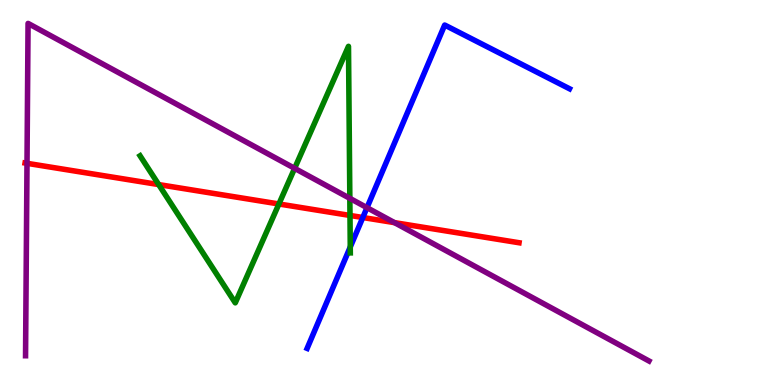[{'lines': ['blue', 'red'], 'intersections': [{'x': 4.68, 'y': 4.35}]}, {'lines': ['green', 'red'], 'intersections': [{'x': 2.05, 'y': 5.21}, {'x': 3.6, 'y': 4.7}, {'x': 4.52, 'y': 4.4}]}, {'lines': ['purple', 'red'], 'intersections': [{'x': 0.348, 'y': 5.76}, {'x': 5.09, 'y': 4.22}]}, {'lines': ['blue', 'green'], 'intersections': [{'x': 4.52, 'y': 3.58}]}, {'lines': ['blue', 'purple'], 'intersections': [{'x': 4.74, 'y': 4.61}]}, {'lines': ['green', 'purple'], 'intersections': [{'x': 3.8, 'y': 5.63}, {'x': 4.51, 'y': 4.85}]}]